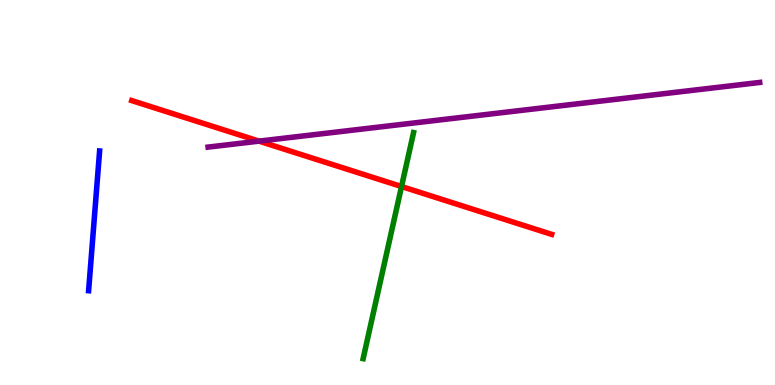[{'lines': ['blue', 'red'], 'intersections': []}, {'lines': ['green', 'red'], 'intersections': [{'x': 5.18, 'y': 5.16}]}, {'lines': ['purple', 'red'], 'intersections': [{'x': 3.34, 'y': 6.33}]}, {'lines': ['blue', 'green'], 'intersections': []}, {'lines': ['blue', 'purple'], 'intersections': []}, {'lines': ['green', 'purple'], 'intersections': []}]